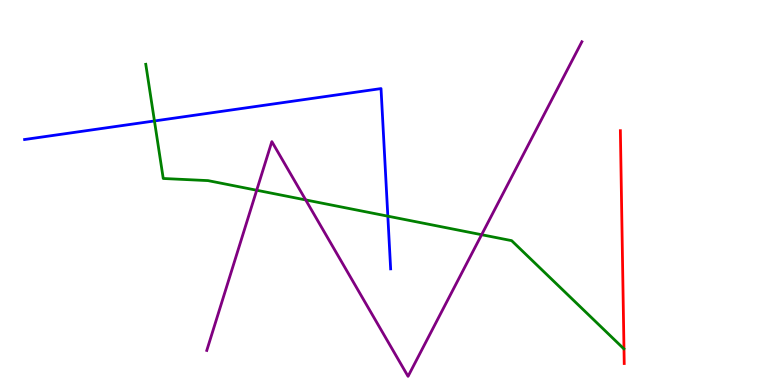[{'lines': ['blue', 'red'], 'intersections': []}, {'lines': ['green', 'red'], 'intersections': []}, {'lines': ['purple', 'red'], 'intersections': []}, {'lines': ['blue', 'green'], 'intersections': [{'x': 1.99, 'y': 6.86}, {'x': 5.0, 'y': 4.39}]}, {'lines': ['blue', 'purple'], 'intersections': []}, {'lines': ['green', 'purple'], 'intersections': [{'x': 3.31, 'y': 5.06}, {'x': 3.94, 'y': 4.81}, {'x': 6.21, 'y': 3.9}]}]